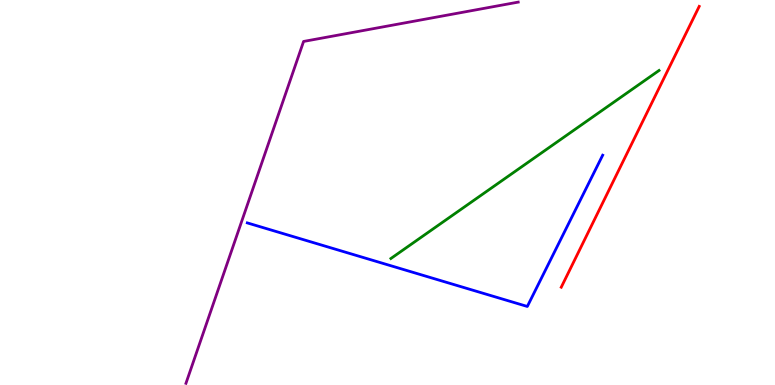[{'lines': ['blue', 'red'], 'intersections': []}, {'lines': ['green', 'red'], 'intersections': []}, {'lines': ['purple', 'red'], 'intersections': []}, {'lines': ['blue', 'green'], 'intersections': []}, {'lines': ['blue', 'purple'], 'intersections': []}, {'lines': ['green', 'purple'], 'intersections': []}]